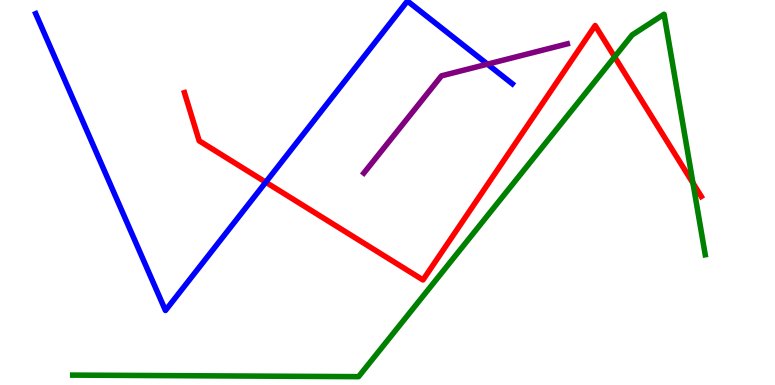[{'lines': ['blue', 'red'], 'intersections': [{'x': 3.43, 'y': 5.27}]}, {'lines': ['green', 'red'], 'intersections': [{'x': 7.93, 'y': 8.52}, {'x': 8.94, 'y': 5.24}]}, {'lines': ['purple', 'red'], 'intersections': []}, {'lines': ['blue', 'green'], 'intersections': []}, {'lines': ['blue', 'purple'], 'intersections': [{'x': 6.29, 'y': 8.33}]}, {'lines': ['green', 'purple'], 'intersections': []}]